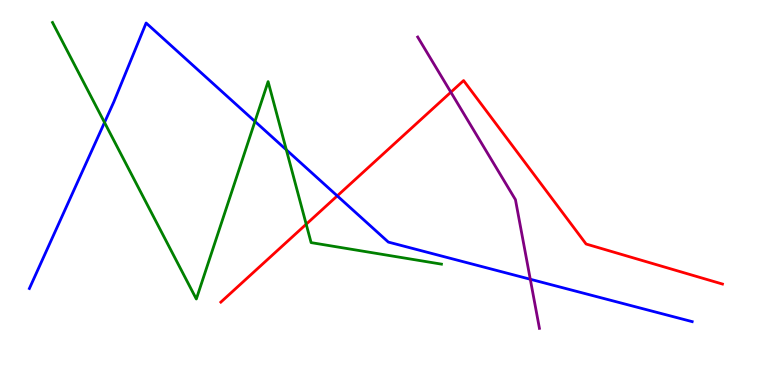[{'lines': ['blue', 'red'], 'intersections': [{'x': 4.35, 'y': 4.91}]}, {'lines': ['green', 'red'], 'intersections': [{'x': 3.95, 'y': 4.18}]}, {'lines': ['purple', 'red'], 'intersections': [{'x': 5.82, 'y': 7.61}]}, {'lines': ['blue', 'green'], 'intersections': [{'x': 1.35, 'y': 6.82}, {'x': 3.29, 'y': 6.85}, {'x': 3.69, 'y': 6.11}]}, {'lines': ['blue', 'purple'], 'intersections': [{'x': 6.84, 'y': 2.75}]}, {'lines': ['green', 'purple'], 'intersections': []}]